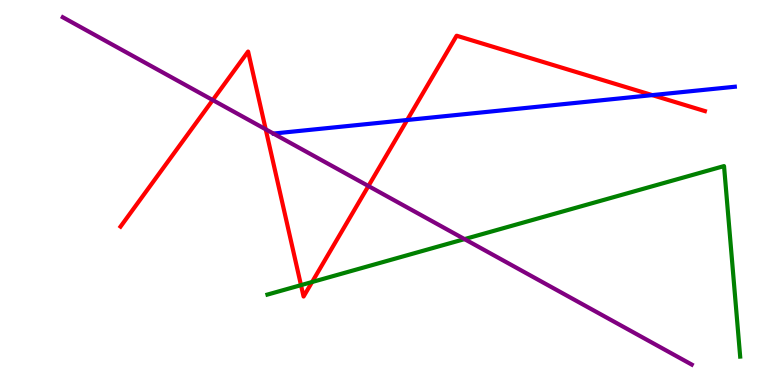[{'lines': ['blue', 'red'], 'intersections': [{'x': 5.25, 'y': 6.88}, {'x': 8.42, 'y': 7.53}]}, {'lines': ['green', 'red'], 'intersections': [{'x': 3.88, 'y': 2.59}, {'x': 4.03, 'y': 2.68}]}, {'lines': ['purple', 'red'], 'intersections': [{'x': 2.75, 'y': 7.4}, {'x': 3.43, 'y': 6.64}, {'x': 4.75, 'y': 5.17}]}, {'lines': ['blue', 'green'], 'intersections': []}, {'lines': ['blue', 'purple'], 'intersections': []}, {'lines': ['green', 'purple'], 'intersections': [{'x': 5.99, 'y': 3.79}]}]